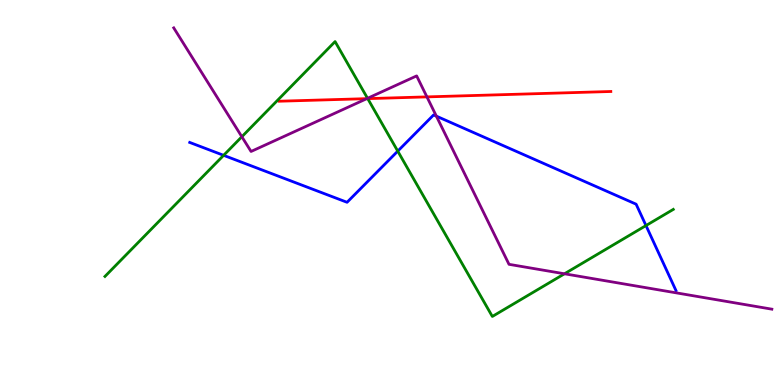[{'lines': ['blue', 'red'], 'intersections': []}, {'lines': ['green', 'red'], 'intersections': [{'x': 4.74, 'y': 7.44}]}, {'lines': ['purple', 'red'], 'intersections': [{'x': 4.73, 'y': 7.44}, {'x': 5.51, 'y': 7.48}]}, {'lines': ['blue', 'green'], 'intersections': [{'x': 2.89, 'y': 5.97}, {'x': 5.13, 'y': 6.07}, {'x': 8.34, 'y': 4.14}]}, {'lines': ['blue', 'purple'], 'intersections': [{'x': 5.63, 'y': 6.98}]}, {'lines': ['green', 'purple'], 'intersections': [{'x': 3.12, 'y': 6.45}, {'x': 4.74, 'y': 7.45}, {'x': 7.28, 'y': 2.89}]}]